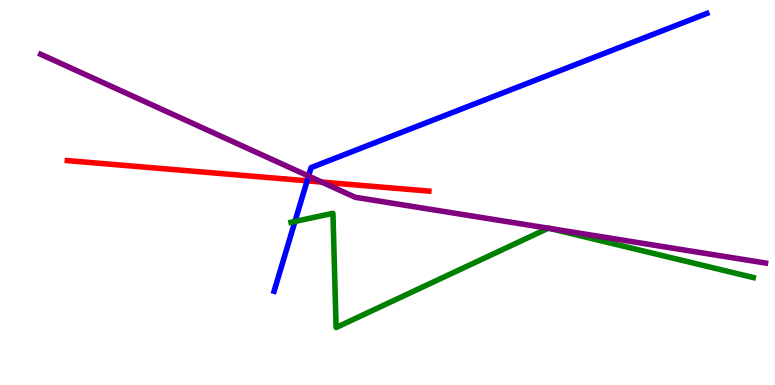[{'lines': ['blue', 'red'], 'intersections': [{'x': 3.96, 'y': 5.3}]}, {'lines': ['green', 'red'], 'intersections': []}, {'lines': ['purple', 'red'], 'intersections': [{'x': 4.15, 'y': 5.27}]}, {'lines': ['blue', 'green'], 'intersections': [{'x': 3.81, 'y': 4.25}]}, {'lines': ['blue', 'purple'], 'intersections': [{'x': 3.98, 'y': 5.43}]}, {'lines': ['green', 'purple'], 'intersections': [{'x': 7.07, 'y': 4.07}, {'x': 7.1, 'y': 4.06}]}]